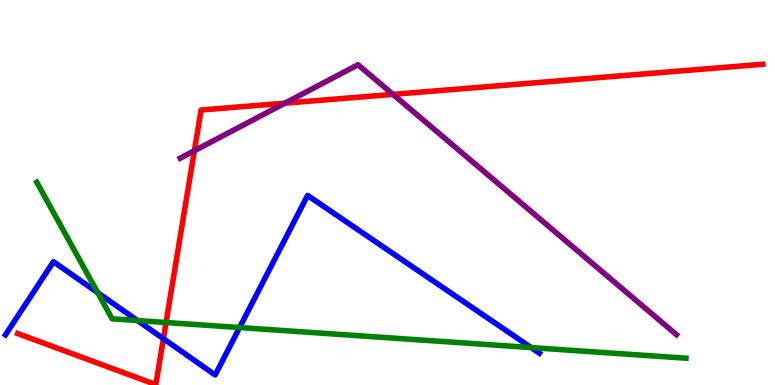[{'lines': ['blue', 'red'], 'intersections': [{'x': 2.11, 'y': 1.2}]}, {'lines': ['green', 'red'], 'intersections': [{'x': 2.14, 'y': 1.62}]}, {'lines': ['purple', 'red'], 'intersections': [{'x': 2.51, 'y': 6.08}, {'x': 3.68, 'y': 7.32}, {'x': 5.07, 'y': 7.55}]}, {'lines': ['blue', 'green'], 'intersections': [{'x': 1.26, 'y': 2.4}, {'x': 1.77, 'y': 1.67}, {'x': 3.09, 'y': 1.49}, {'x': 6.85, 'y': 0.972}]}, {'lines': ['blue', 'purple'], 'intersections': []}, {'lines': ['green', 'purple'], 'intersections': []}]